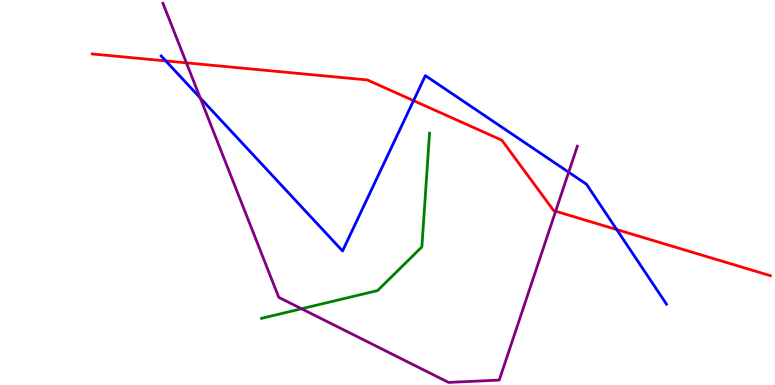[{'lines': ['blue', 'red'], 'intersections': [{'x': 2.14, 'y': 8.42}, {'x': 5.34, 'y': 7.39}, {'x': 7.96, 'y': 4.04}]}, {'lines': ['green', 'red'], 'intersections': []}, {'lines': ['purple', 'red'], 'intersections': [{'x': 2.41, 'y': 8.37}, {'x': 7.17, 'y': 4.51}]}, {'lines': ['blue', 'green'], 'intersections': []}, {'lines': ['blue', 'purple'], 'intersections': [{'x': 2.58, 'y': 7.46}, {'x': 7.34, 'y': 5.53}]}, {'lines': ['green', 'purple'], 'intersections': [{'x': 3.89, 'y': 1.98}]}]